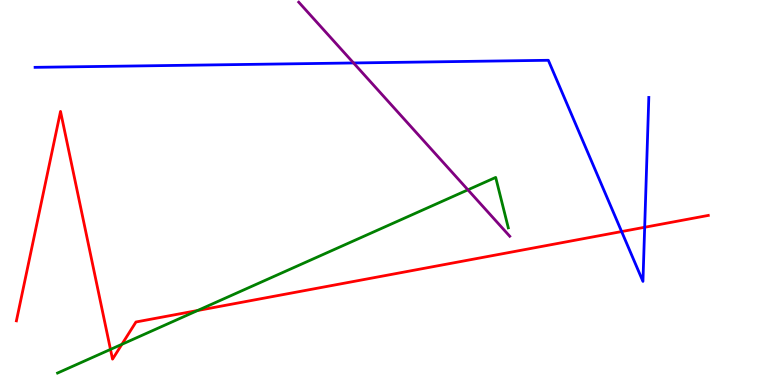[{'lines': ['blue', 'red'], 'intersections': [{'x': 8.02, 'y': 3.99}, {'x': 8.32, 'y': 4.1}]}, {'lines': ['green', 'red'], 'intersections': [{'x': 1.43, 'y': 0.925}, {'x': 1.57, 'y': 1.06}, {'x': 2.55, 'y': 1.93}]}, {'lines': ['purple', 'red'], 'intersections': []}, {'lines': ['blue', 'green'], 'intersections': []}, {'lines': ['blue', 'purple'], 'intersections': [{'x': 4.56, 'y': 8.36}]}, {'lines': ['green', 'purple'], 'intersections': [{'x': 6.04, 'y': 5.07}]}]